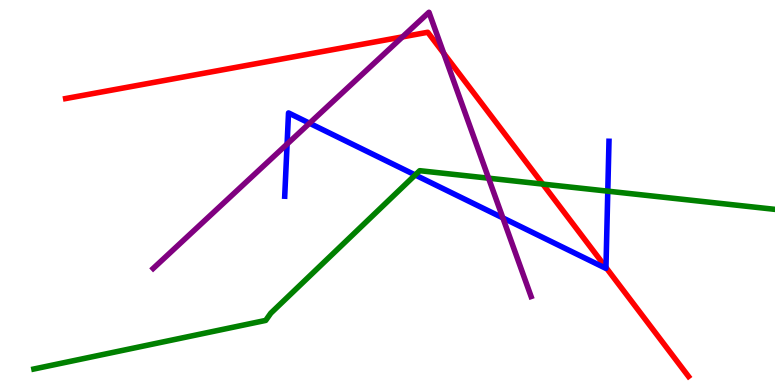[{'lines': ['blue', 'red'], 'intersections': [{'x': 7.82, 'y': 3.05}]}, {'lines': ['green', 'red'], 'intersections': [{'x': 7.0, 'y': 5.22}]}, {'lines': ['purple', 'red'], 'intersections': [{'x': 5.19, 'y': 9.04}, {'x': 5.73, 'y': 8.61}]}, {'lines': ['blue', 'green'], 'intersections': [{'x': 5.36, 'y': 5.45}, {'x': 7.84, 'y': 5.03}]}, {'lines': ['blue', 'purple'], 'intersections': [{'x': 3.7, 'y': 6.26}, {'x': 3.99, 'y': 6.8}, {'x': 6.49, 'y': 4.34}]}, {'lines': ['green', 'purple'], 'intersections': [{'x': 6.3, 'y': 5.37}]}]